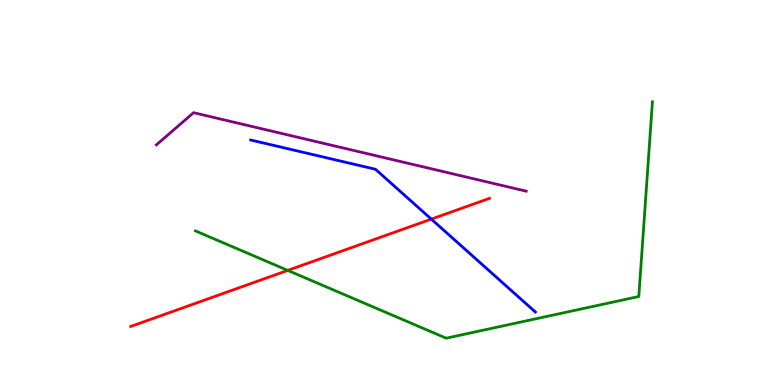[{'lines': ['blue', 'red'], 'intersections': [{'x': 5.57, 'y': 4.31}]}, {'lines': ['green', 'red'], 'intersections': [{'x': 3.71, 'y': 2.98}]}, {'lines': ['purple', 'red'], 'intersections': []}, {'lines': ['blue', 'green'], 'intersections': []}, {'lines': ['blue', 'purple'], 'intersections': []}, {'lines': ['green', 'purple'], 'intersections': []}]